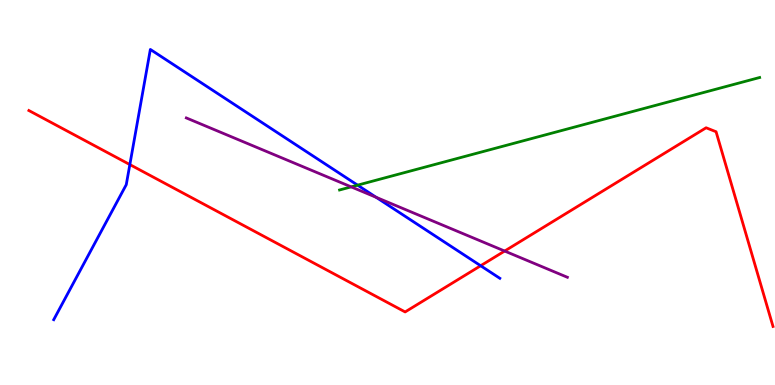[{'lines': ['blue', 'red'], 'intersections': [{'x': 1.68, 'y': 5.73}, {'x': 6.2, 'y': 3.1}]}, {'lines': ['green', 'red'], 'intersections': []}, {'lines': ['purple', 'red'], 'intersections': [{'x': 6.51, 'y': 3.48}]}, {'lines': ['blue', 'green'], 'intersections': [{'x': 4.61, 'y': 5.19}]}, {'lines': ['blue', 'purple'], 'intersections': [{'x': 4.85, 'y': 4.87}]}, {'lines': ['green', 'purple'], 'intersections': [{'x': 4.53, 'y': 5.15}]}]